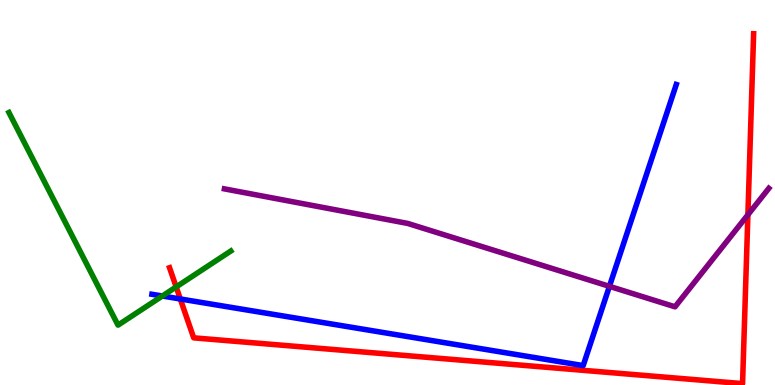[{'lines': ['blue', 'red'], 'intersections': [{'x': 2.33, 'y': 2.23}]}, {'lines': ['green', 'red'], 'intersections': [{'x': 2.27, 'y': 2.55}]}, {'lines': ['purple', 'red'], 'intersections': [{'x': 9.65, 'y': 4.42}]}, {'lines': ['blue', 'green'], 'intersections': [{'x': 2.09, 'y': 2.31}]}, {'lines': ['blue', 'purple'], 'intersections': [{'x': 7.86, 'y': 2.56}]}, {'lines': ['green', 'purple'], 'intersections': []}]